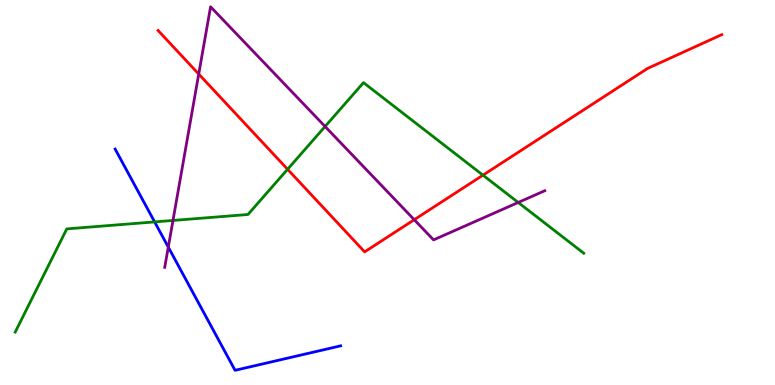[{'lines': ['blue', 'red'], 'intersections': []}, {'lines': ['green', 'red'], 'intersections': [{'x': 3.71, 'y': 5.6}, {'x': 6.23, 'y': 5.45}]}, {'lines': ['purple', 'red'], 'intersections': [{'x': 2.56, 'y': 8.08}, {'x': 5.35, 'y': 4.29}]}, {'lines': ['blue', 'green'], 'intersections': [{'x': 2.0, 'y': 4.24}]}, {'lines': ['blue', 'purple'], 'intersections': [{'x': 2.17, 'y': 3.58}]}, {'lines': ['green', 'purple'], 'intersections': [{'x': 2.23, 'y': 4.27}, {'x': 4.19, 'y': 6.71}, {'x': 6.69, 'y': 4.74}]}]